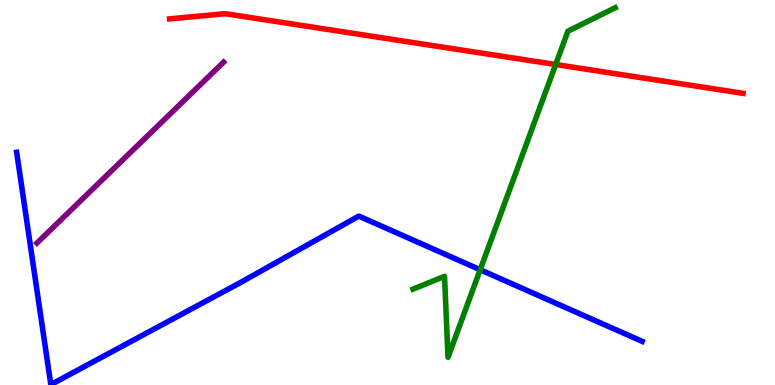[{'lines': ['blue', 'red'], 'intersections': []}, {'lines': ['green', 'red'], 'intersections': [{'x': 7.17, 'y': 8.32}]}, {'lines': ['purple', 'red'], 'intersections': []}, {'lines': ['blue', 'green'], 'intersections': [{'x': 6.2, 'y': 2.99}]}, {'lines': ['blue', 'purple'], 'intersections': []}, {'lines': ['green', 'purple'], 'intersections': []}]